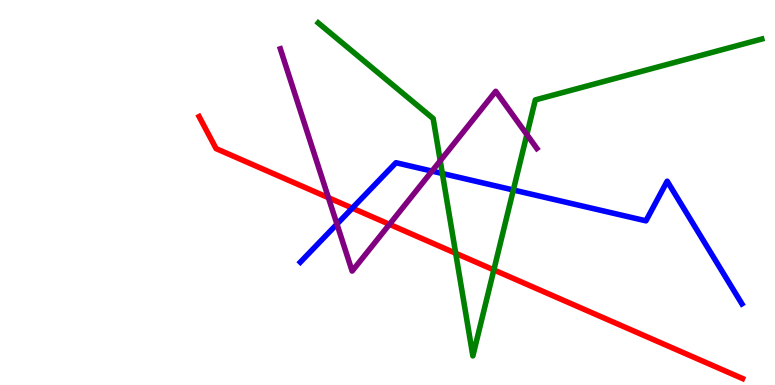[{'lines': ['blue', 'red'], 'intersections': [{'x': 4.55, 'y': 4.59}]}, {'lines': ['green', 'red'], 'intersections': [{'x': 5.88, 'y': 3.42}, {'x': 6.37, 'y': 2.99}]}, {'lines': ['purple', 'red'], 'intersections': [{'x': 4.24, 'y': 4.87}, {'x': 5.03, 'y': 4.17}]}, {'lines': ['blue', 'green'], 'intersections': [{'x': 5.71, 'y': 5.49}, {'x': 6.62, 'y': 5.06}]}, {'lines': ['blue', 'purple'], 'intersections': [{'x': 4.35, 'y': 4.18}, {'x': 5.57, 'y': 5.56}]}, {'lines': ['green', 'purple'], 'intersections': [{'x': 5.68, 'y': 5.82}, {'x': 6.8, 'y': 6.5}]}]